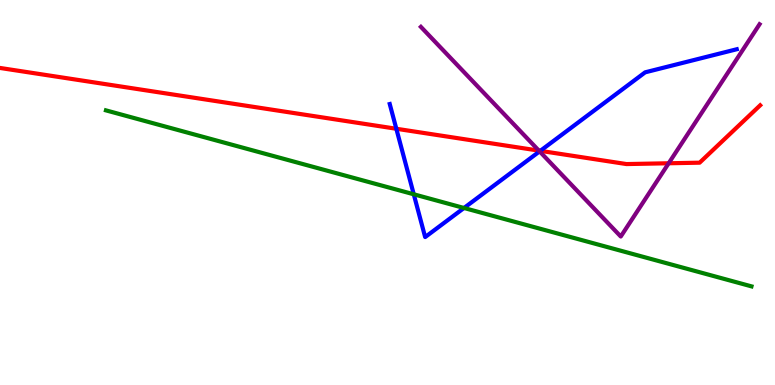[{'lines': ['blue', 'red'], 'intersections': [{'x': 5.11, 'y': 6.66}, {'x': 6.97, 'y': 6.08}]}, {'lines': ['green', 'red'], 'intersections': []}, {'lines': ['purple', 'red'], 'intersections': [{'x': 6.95, 'y': 6.09}, {'x': 8.63, 'y': 5.76}]}, {'lines': ['blue', 'green'], 'intersections': [{'x': 5.34, 'y': 4.95}, {'x': 5.99, 'y': 4.6}]}, {'lines': ['blue', 'purple'], 'intersections': [{'x': 6.96, 'y': 6.07}]}, {'lines': ['green', 'purple'], 'intersections': []}]